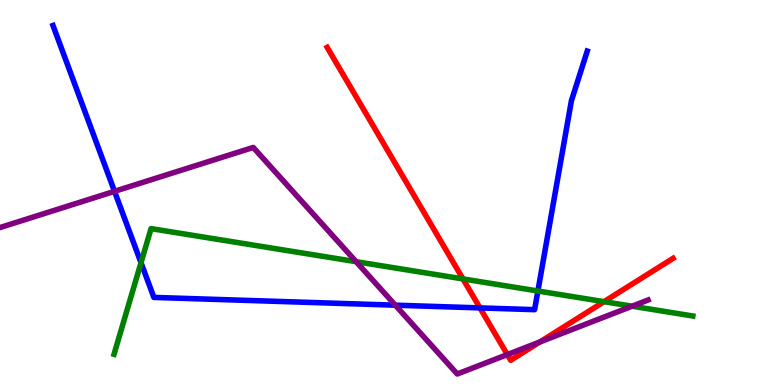[{'lines': ['blue', 'red'], 'intersections': [{'x': 6.19, 'y': 2.0}]}, {'lines': ['green', 'red'], 'intersections': [{'x': 5.97, 'y': 2.76}, {'x': 7.79, 'y': 2.16}]}, {'lines': ['purple', 'red'], 'intersections': [{'x': 6.55, 'y': 0.79}, {'x': 6.97, 'y': 1.12}]}, {'lines': ['blue', 'green'], 'intersections': [{'x': 1.82, 'y': 3.18}, {'x': 6.94, 'y': 2.44}]}, {'lines': ['blue', 'purple'], 'intersections': [{'x': 1.48, 'y': 5.03}, {'x': 5.1, 'y': 2.07}]}, {'lines': ['green', 'purple'], 'intersections': [{'x': 4.6, 'y': 3.2}, {'x': 8.16, 'y': 2.05}]}]